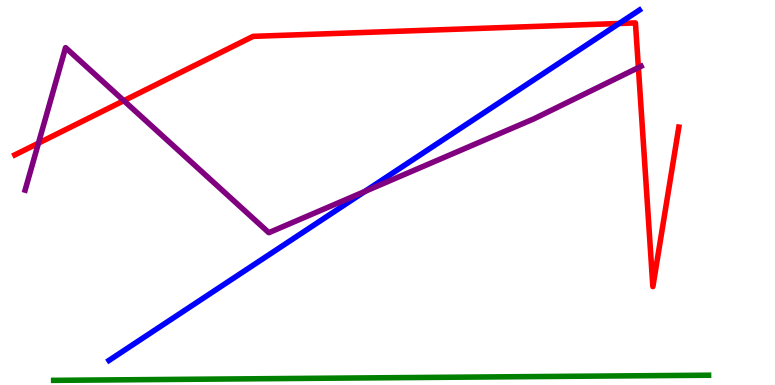[{'lines': ['blue', 'red'], 'intersections': [{'x': 7.99, 'y': 9.39}]}, {'lines': ['green', 'red'], 'intersections': []}, {'lines': ['purple', 'red'], 'intersections': [{'x': 0.496, 'y': 6.28}, {'x': 1.6, 'y': 7.38}, {'x': 8.24, 'y': 8.24}]}, {'lines': ['blue', 'green'], 'intersections': []}, {'lines': ['blue', 'purple'], 'intersections': [{'x': 4.71, 'y': 5.03}]}, {'lines': ['green', 'purple'], 'intersections': []}]